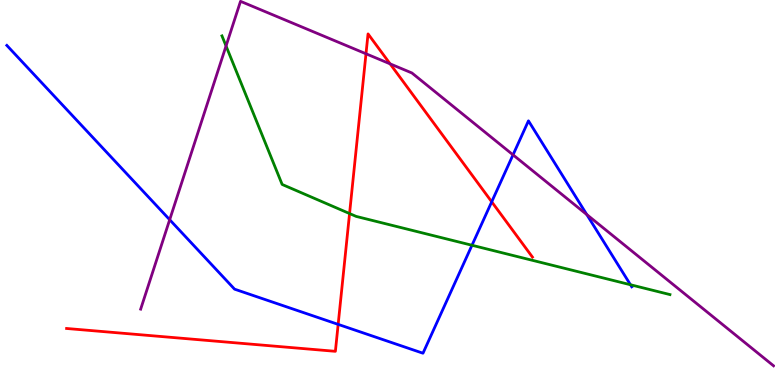[{'lines': ['blue', 'red'], 'intersections': [{'x': 4.36, 'y': 1.57}, {'x': 6.34, 'y': 4.76}]}, {'lines': ['green', 'red'], 'intersections': [{'x': 4.51, 'y': 4.45}]}, {'lines': ['purple', 'red'], 'intersections': [{'x': 4.72, 'y': 8.6}, {'x': 5.03, 'y': 8.34}]}, {'lines': ['blue', 'green'], 'intersections': [{'x': 6.09, 'y': 3.63}, {'x': 8.14, 'y': 2.6}]}, {'lines': ['blue', 'purple'], 'intersections': [{'x': 2.19, 'y': 4.29}, {'x': 6.62, 'y': 5.98}, {'x': 7.57, 'y': 4.43}]}, {'lines': ['green', 'purple'], 'intersections': [{'x': 2.92, 'y': 8.81}]}]